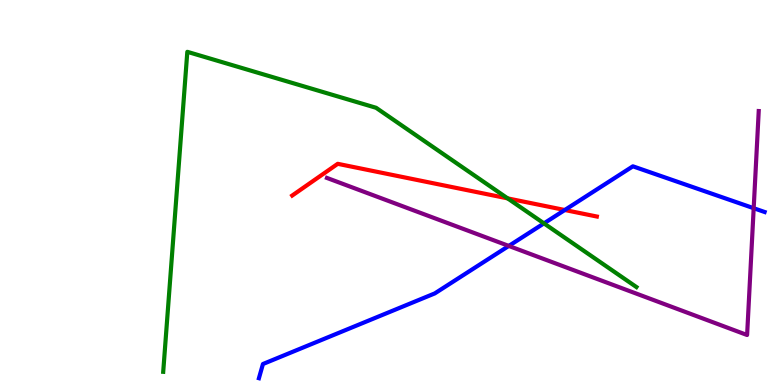[{'lines': ['blue', 'red'], 'intersections': [{'x': 7.29, 'y': 4.55}]}, {'lines': ['green', 'red'], 'intersections': [{'x': 6.55, 'y': 4.85}]}, {'lines': ['purple', 'red'], 'intersections': []}, {'lines': ['blue', 'green'], 'intersections': [{'x': 7.02, 'y': 4.2}]}, {'lines': ['blue', 'purple'], 'intersections': [{'x': 6.57, 'y': 3.61}, {'x': 9.73, 'y': 4.59}]}, {'lines': ['green', 'purple'], 'intersections': []}]